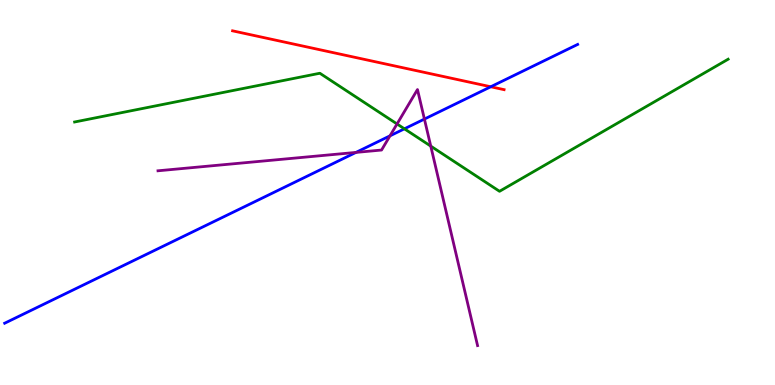[{'lines': ['blue', 'red'], 'intersections': [{'x': 6.33, 'y': 7.75}]}, {'lines': ['green', 'red'], 'intersections': []}, {'lines': ['purple', 'red'], 'intersections': []}, {'lines': ['blue', 'green'], 'intersections': [{'x': 5.22, 'y': 6.65}]}, {'lines': ['blue', 'purple'], 'intersections': [{'x': 4.59, 'y': 6.04}, {'x': 5.03, 'y': 6.47}, {'x': 5.48, 'y': 6.91}]}, {'lines': ['green', 'purple'], 'intersections': [{'x': 5.12, 'y': 6.78}, {'x': 5.56, 'y': 6.2}]}]